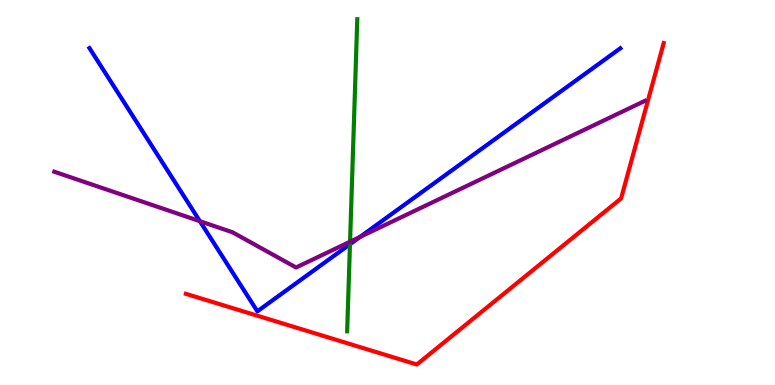[{'lines': ['blue', 'red'], 'intersections': []}, {'lines': ['green', 'red'], 'intersections': []}, {'lines': ['purple', 'red'], 'intersections': []}, {'lines': ['blue', 'green'], 'intersections': [{'x': 4.52, 'y': 3.66}]}, {'lines': ['blue', 'purple'], 'intersections': [{'x': 2.58, 'y': 4.25}, {'x': 4.64, 'y': 3.84}]}, {'lines': ['green', 'purple'], 'intersections': [{'x': 4.52, 'y': 3.72}]}]